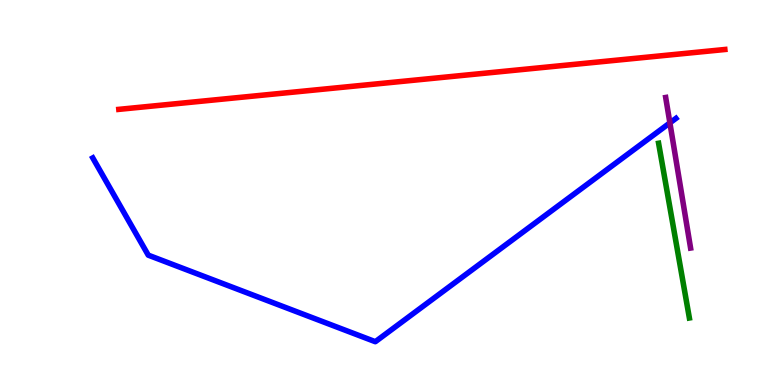[{'lines': ['blue', 'red'], 'intersections': []}, {'lines': ['green', 'red'], 'intersections': []}, {'lines': ['purple', 'red'], 'intersections': []}, {'lines': ['blue', 'green'], 'intersections': []}, {'lines': ['blue', 'purple'], 'intersections': [{'x': 8.64, 'y': 6.81}]}, {'lines': ['green', 'purple'], 'intersections': []}]